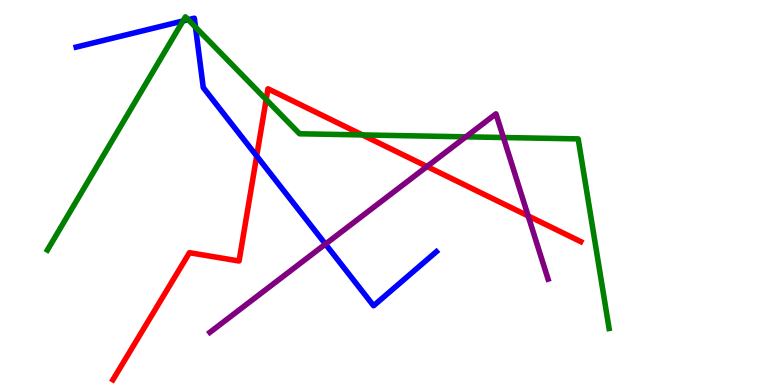[{'lines': ['blue', 'red'], 'intersections': [{'x': 3.31, 'y': 5.95}]}, {'lines': ['green', 'red'], 'intersections': [{'x': 3.43, 'y': 7.41}, {'x': 4.68, 'y': 6.5}]}, {'lines': ['purple', 'red'], 'intersections': [{'x': 5.51, 'y': 5.67}, {'x': 6.81, 'y': 4.39}]}, {'lines': ['blue', 'green'], 'intersections': [{'x': 2.36, 'y': 9.46}, {'x': 2.43, 'y': 9.49}, {'x': 2.52, 'y': 9.29}]}, {'lines': ['blue', 'purple'], 'intersections': [{'x': 4.2, 'y': 3.66}]}, {'lines': ['green', 'purple'], 'intersections': [{'x': 6.01, 'y': 6.45}, {'x': 6.5, 'y': 6.43}]}]